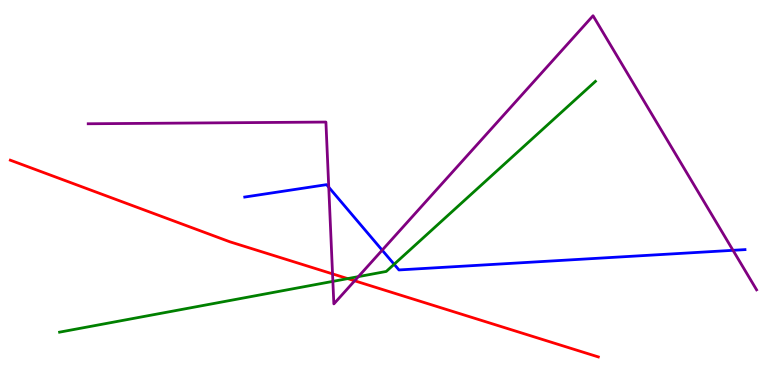[{'lines': ['blue', 'red'], 'intersections': []}, {'lines': ['green', 'red'], 'intersections': [{'x': 4.49, 'y': 2.76}]}, {'lines': ['purple', 'red'], 'intersections': [{'x': 4.29, 'y': 2.89}, {'x': 4.58, 'y': 2.71}]}, {'lines': ['blue', 'green'], 'intersections': [{'x': 5.09, 'y': 3.14}]}, {'lines': ['blue', 'purple'], 'intersections': [{'x': 4.24, 'y': 5.14}, {'x': 4.93, 'y': 3.5}, {'x': 9.46, 'y': 3.5}]}, {'lines': ['green', 'purple'], 'intersections': [{'x': 4.3, 'y': 2.69}, {'x': 4.62, 'y': 2.81}]}]